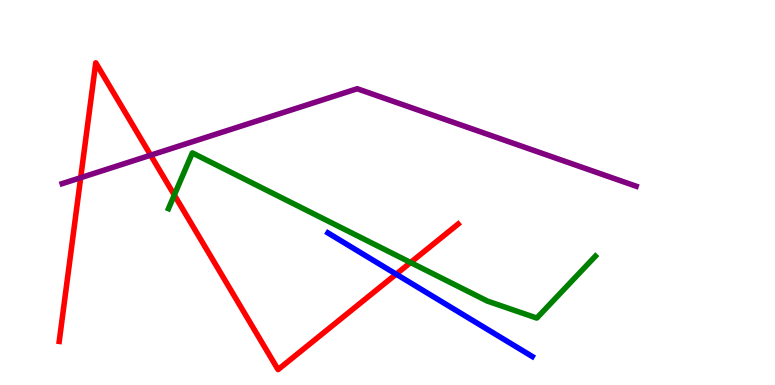[{'lines': ['blue', 'red'], 'intersections': [{'x': 5.11, 'y': 2.88}]}, {'lines': ['green', 'red'], 'intersections': [{'x': 2.25, 'y': 4.93}, {'x': 5.3, 'y': 3.18}]}, {'lines': ['purple', 'red'], 'intersections': [{'x': 1.04, 'y': 5.38}, {'x': 1.94, 'y': 5.97}]}, {'lines': ['blue', 'green'], 'intersections': []}, {'lines': ['blue', 'purple'], 'intersections': []}, {'lines': ['green', 'purple'], 'intersections': []}]